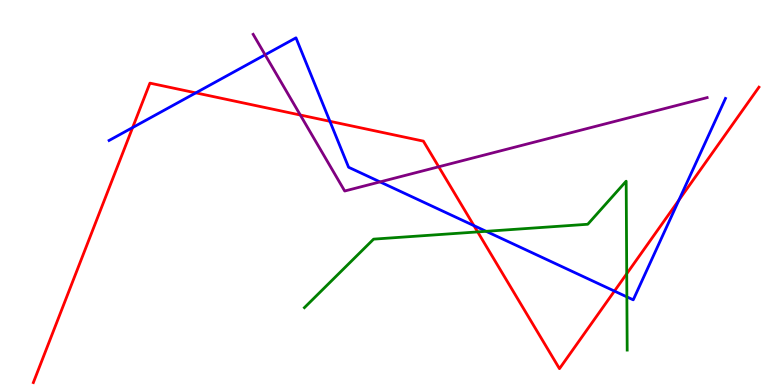[{'lines': ['blue', 'red'], 'intersections': [{'x': 1.71, 'y': 6.69}, {'x': 2.53, 'y': 7.59}, {'x': 4.26, 'y': 6.85}, {'x': 6.12, 'y': 4.14}, {'x': 7.93, 'y': 2.44}, {'x': 8.76, 'y': 4.8}]}, {'lines': ['green', 'red'], 'intersections': [{'x': 6.16, 'y': 3.98}, {'x': 8.09, 'y': 2.89}]}, {'lines': ['purple', 'red'], 'intersections': [{'x': 3.87, 'y': 7.01}, {'x': 5.66, 'y': 5.67}]}, {'lines': ['blue', 'green'], 'intersections': [{'x': 6.27, 'y': 3.99}, {'x': 8.09, 'y': 2.29}]}, {'lines': ['blue', 'purple'], 'intersections': [{'x': 3.42, 'y': 8.58}, {'x': 4.9, 'y': 5.28}]}, {'lines': ['green', 'purple'], 'intersections': []}]